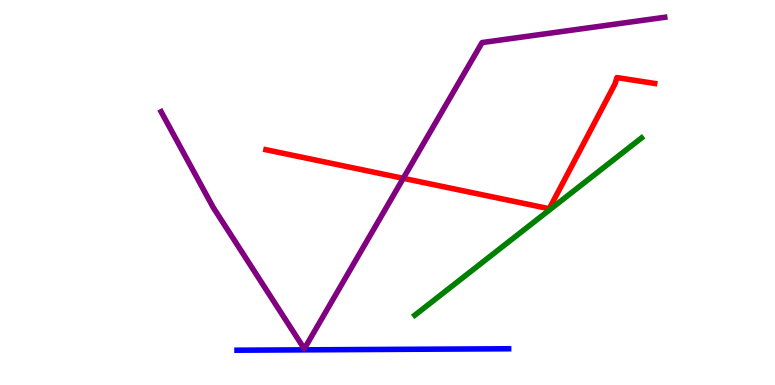[{'lines': ['blue', 'red'], 'intersections': []}, {'lines': ['green', 'red'], 'intersections': []}, {'lines': ['purple', 'red'], 'intersections': [{'x': 5.2, 'y': 5.37}]}, {'lines': ['blue', 'green'], 'intersections': []}, {'lines': ['blue', 'purple'], 'intersections': []}, {'lines': ['green', 'purple'], 'intersections': []}]